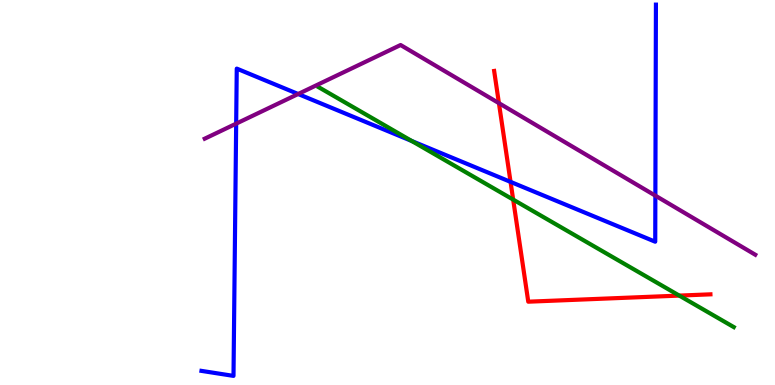[{'lines': ['blue', 'red'], 'intersections': [{'x': 6.59, 'y': 5.28}]}, {'lines': ['green', 'red'], 'intersections': [{'x': 6.62, 'y': 4.82}, {'x': 8.76, 'y': 2.32}]}, {'lines': ['purple', 'red'], 'intersections': [{'x': 6.44, 'y': 7.32}]}, {'lines': ['blue', 'green'], 'intersections': [{'x': 5.31, 'y': 6.34}]}, {'lines': ['blue', 'purple'], 'intersections': [{'x': 3.05, 'y': 6.79}, {'x': 3.85, 'y': 7.56}, {'x': 8.46, 'y': 4.92}]}, {'lines': ['green', 'purple'], 'intersections': []}]